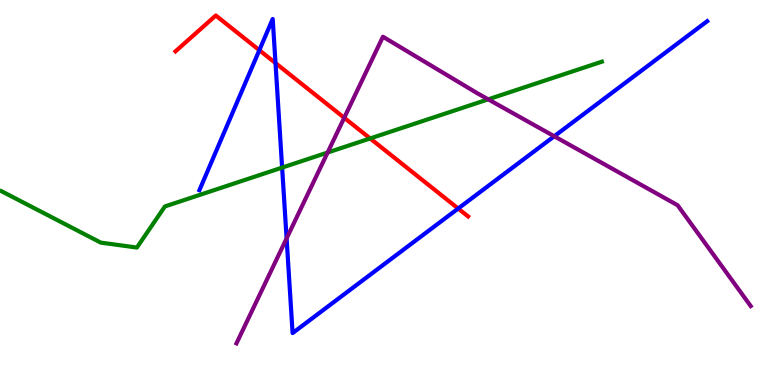[{'lines': ['blue', 'red'], 'intersections': [{'x': 3.35, 'y': 8.7}, {'x': 3.55, 'y': 8.36}, {'x': 5.91, 'y': 4.58}]}, {'lines': ['green', 'red'], 'intersections': [{'x': 4.78, 'y': 6.4}]}, {'lines': ['purple', 'red'], 'intersections': [{'x': 4.44, 'y': 6.94}]}, {'lines': ['blue', 'green'], 'intersections': [{'x': 3.64, 'y': 5.65}]}, {'lines': ['blue', 'purple'], 'intersections': [{'x': 3.7, 'y': 3.81}, {'x': 7.15, 'y': 6.46}]}, {'lines': ['green', 'purple'], 'intersections': [{'x': 4.23, 'y': 6.04}, {'x': 6.3, 'y': 7.42}]}]